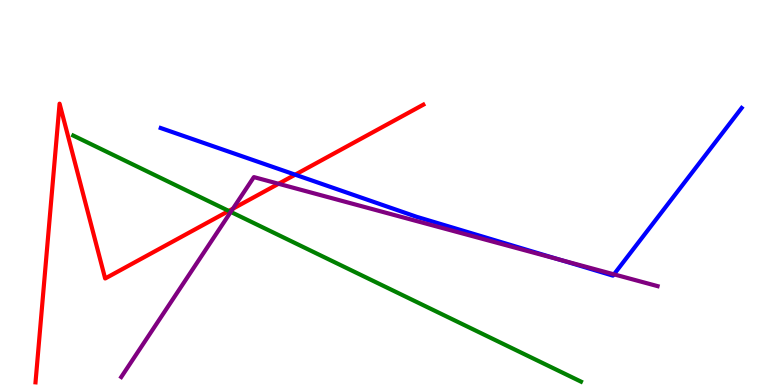[{'lines': ['blue', 'red'], 'intersections': [{'x': 3.81, 'y': 5.46}]}, {'lines': ['green', 'red'], 'intersections': [{'x': 2.95, 'y': 4.52}]}, {'lines': ['purple', 'red'], 'intersections': [{'x': 3.01, 'y': 4.58}, {'x': 3.59, 'y': 5.23}]}, {'lines': ['blue', 'green'], 'intersections': []}, {'lines': ['blue', 'purple'], 'intersections': [{'x': 7.23, 'y': 3.25}, {'x': 7.92, 'y': 2.87}]}, {'lines': ['green', 'purple'], 'intersections': [{'x': 2.98, 'y': 4.5}]}]